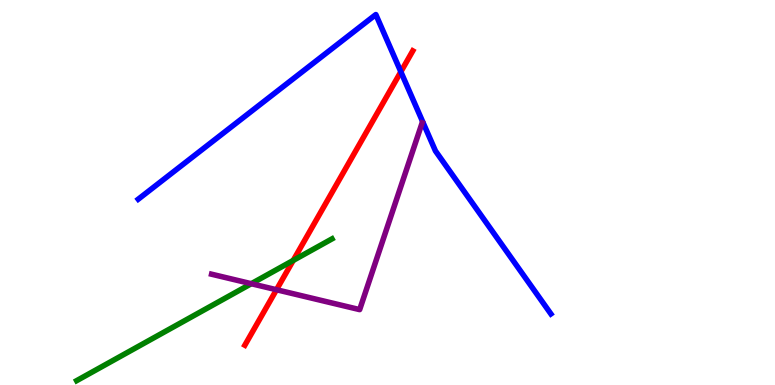[{'lines': ['blue', 'red'], 'intersections': [{'x': 5.17, 'y': 8.14}]}, {'lines': ['green', 'red'], 'intersections': [{'x': 3.78, 'y': 3.24}]}, {'lines': ['purple', 'red'], 'intersections': [{'x': 3.57, 'y': 2.47}]}, {'lines': ['blue', 'green'], 'intersections': []}, {'lines': ['blue', 'purple'], 'intersections': []}, {'lines': ['green', 'purple'], 'intersections': [{'x': 3.24, 'y': 2.63}]}]